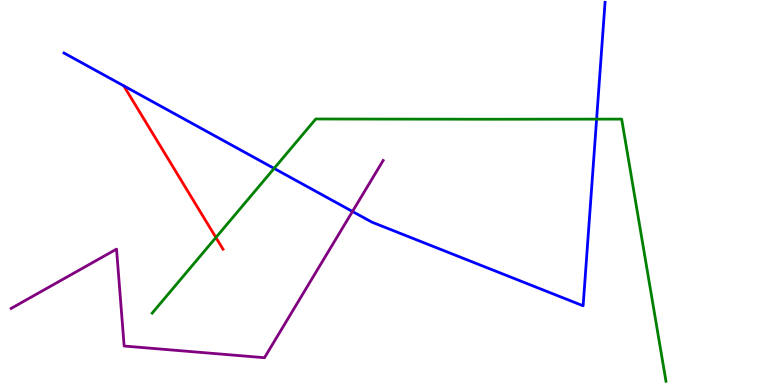[{'lines': ['blue', 'red'], 'intersections': []}, {'lines': ['green', 'red'], 'intersections': [{'x': 2.79, 'y': 3.83}]}, {'lines': ['purple', 'red'], 'intersections': []}, {'lines': ['blue', 'green'], 'intersections': [{'x': 3.54, 'y': 5.63}, {'x': 7.7, 'y': 6.91}]}, {'lines': ['blue', 'purple'], 'intersections': [{'x': 4.55, 'y': 4.51}]}, {'lines': ['green', 'purple'], 'intersections': []}]